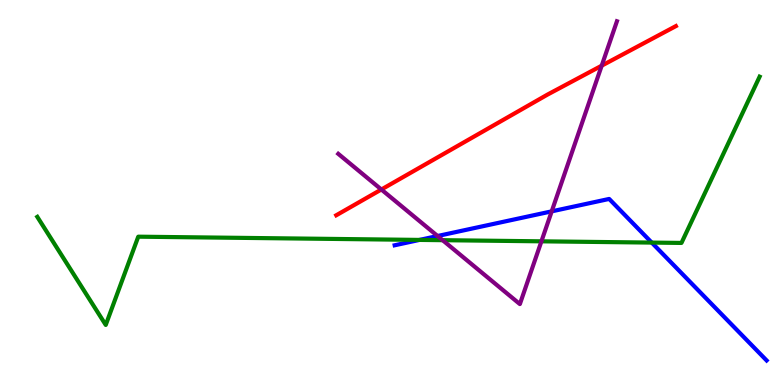[{'lines': ['blue', 'red'], 'intersections': []}, {'lines': ['green', 'red'], 'intersections': []}, {'lines': ['purple', 'red'], 'intersections': [{'x': 4.92, 'y': 5.08}, {'x': 7.76, 'y': 8.29}]}, {'lines': ['blue', 'green'], 'intersections': [{'x': 5.41, 'y': 3.77}, {'x': 8.41, 'y': 3.7}]}, {'lines': ['blue', 'purple'], 'intersections': [{'x': 5.65, 'y': 3.87}, {'x': 7.12, 'y': 4.51}]}, {'lines': ['green', 'purple'], 'intersections': [{'x': 5.71, 'y': 3.76}, {'x': 6.99, 'y': 3.73}]}]